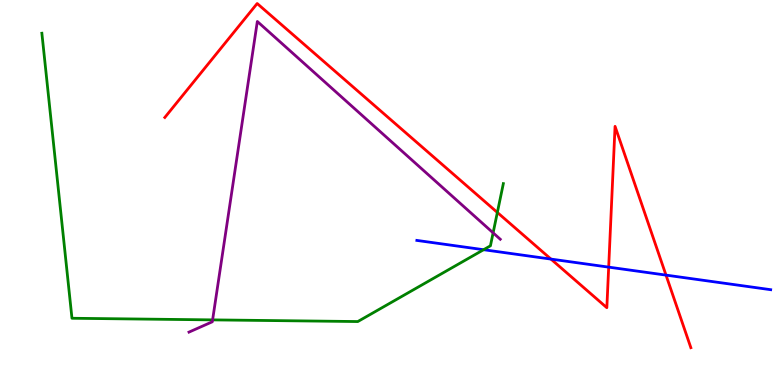[{'lines': ['blue', 'red'], 'intersections': [{'x': 7.11, 'y': 3.27}, {'x': 7.85, 'y': 3.06}, {'x': 8.59, 'y': 2.85}]}, {'lines': ['green', 'red'], 'intersections': [{'x': 6.42, 'y': 4.48}]}, {'lines': ['purple', 'red'], 'intersections': []}, {'lines': ['blue', 'green'], 'intersections': [{'x': 6.24, 'y': 3.51}]}, {'lines': ['blue', 'purple'], 'intersections': []}, {'lines': ['green', 'purple'], 'intersections': [{'x': 2.74, 'y': 1.69}, {'x': 6.36, 'y': 3.95}]}]